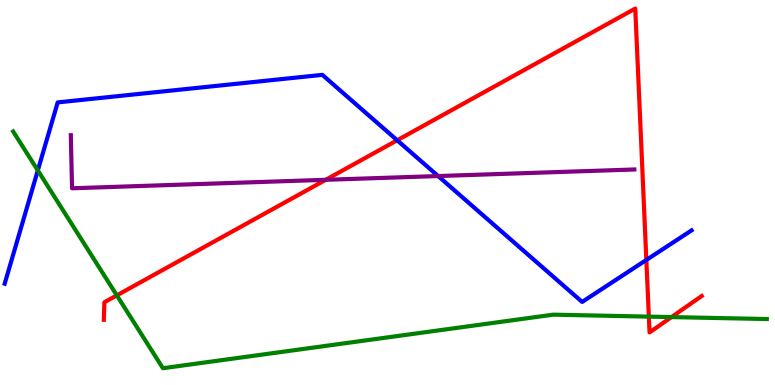[{'lines': ['blue', 'red'], 'intersections': [{'x': 5.13, 'y': 6.36}, {'x': 8.34, 'y': 3.25}]}, {'lines': ['green', 'red'], 'intersections': [{'x': 1.51, 'y': 2.33}, {'x': 8.37, 'y': 1.78}, {'x': 8.66, 'y': 1.76}]}, {'lines': ['purple', 'red'], 'intersections': [{'x': 4.2, 'y': 5.33}]}, {'lines': ['blue', 'green'], 'intersections': [{'x': 0.488, 'y': 5.57}]}, {'lines': ['blue', 'purple'], 'intersections': [{'x': 5.65, 'y': 5.43}]}, {'lines': ['green', 'purple'], 'intersections': []}]